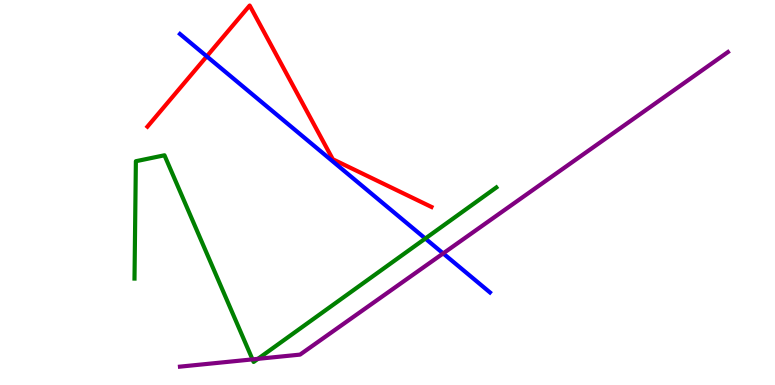[{'lines': ['blue', 'red'], 'intersections': [{'x': 2.67, 'y': 8.54}]}, {'lines': ['green', 'red'], 'intersections': []}, {'lines': ['purple', 'red'], 'intersections': []}, {'lines': ['blue', 'green'], 'intersections': [{'x': 5.49, 'y': 3.8}]}, {'lines': ['blue', 'purple'], 'intersections': [{'x': 5.72, 'y': 3.42}]}, {'lines': ['green', 'purple'], 'intersections': [{'x': 3.26, 'y': 0.665}, {'x': 3.33, 'y': 0.68}]}]